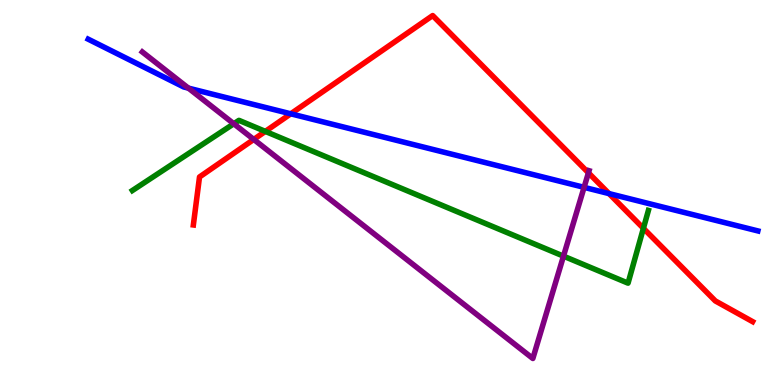[{'lines': ['blue', 'red'], 'intersections': [{'x': 3.75, 'y': 7.04}, {'x': 7.86, 'y': 4.97}]}, {'lines': ['green', 'red'], 'intersections': [{'x': 3.42, 'y': 6.59}, {'x': 8.3, 'y': 4.07}]}, {'lines': ['purple', 'red'], 'intersections': [{'x': 3.27, 'y': 6.38}, {'x': 7.59, 'y': 5.51}]}, {'lines': ['blue', 'green'], 'intersections': []}, {'lines': ['blue', 'purple'], 'intersections': [{'x': 2.43, 'y': 7.71}, {'x': 7.54, 'y': 5.13}]}, {'lines': ['green', 'purple'], 'intersections': [{'x': 3.02, 'y': 6.79}, {'x': 7.27, 'y': 3.35}]}]